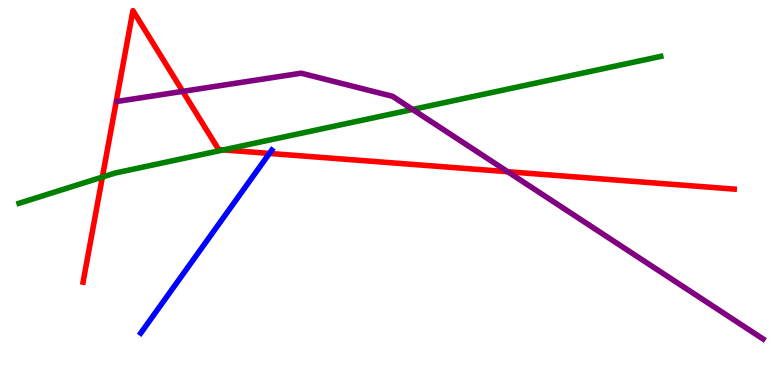[{'lines': ['blue', 'red'], 'intersections': [{'x': 3.48, 'y': 6.02}]}, {'lines': ['green', 'red'], 'intersections': [{'x': 1.32, 'y': 5.4}, {'x': 2.88, 'y': 6.11}]}, {'lines': ['purple', 'red'], 'intersections': [{'x': 2.36, 'y': 7.63}, {'x': 6.55, 'y': 5.54}]}, {'lines': ['blue', 'green'], 'intersections': []}, {'lines': ['blue', 'purple'], 'intersections': []}, {'lines': ['green', 'purple'], 'intersections': [{'x': 5.32, 'y': 7.16}]}]